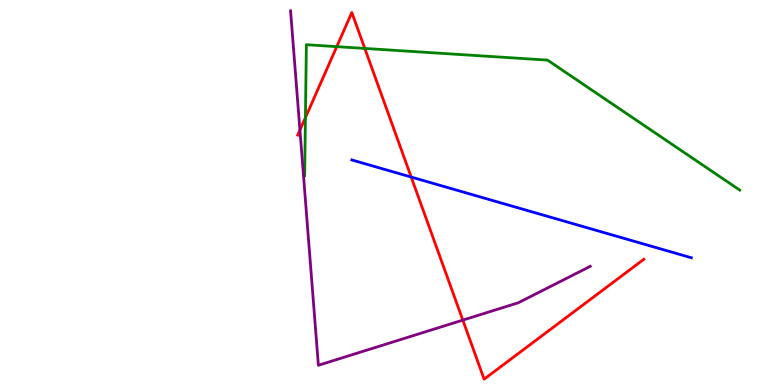[{'lines': ['blue', 'red'], 'intersections': [{'x': 5.31, 'y': 5.4}]}, {'lines': ['green', 'red'], 'intersections': [{'x': 3.94, 'y': 6.94}, {'x': 4.35, 'y': 8.79}, {'x': 4.71, 'y': 8.74}]}, {'lines': ['purple', 'red'], 'intersections': [{'x': 3.87, 'y': 6.62}, {'x': 5.97, 'y': 1.69}]}, {'lines': ['blue', 'green'], 'intersections': []}, {'lines': ['blue', 'purple'], 'intersections': []}, {'lines': ['green', 'purple'], 'intersections': []}]